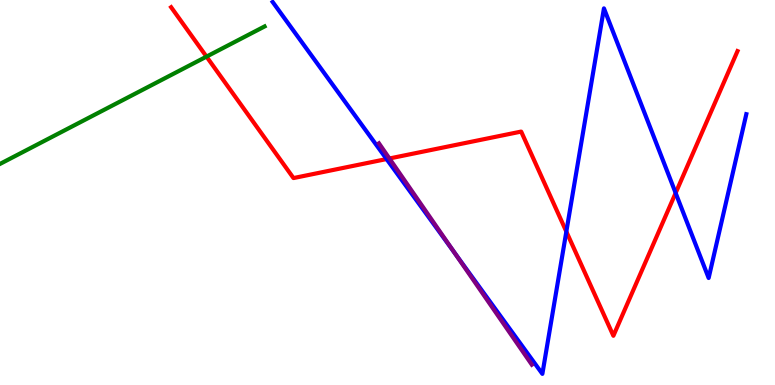[{'lines': ['blue', 'red'], 'intersections': [{'x': 4.99, 'y': 5.87}, {'x': 7.31, 'y': 3.98}, {'x': 8.72, 'y': 4.99}]}, {'lines': ['green', 'red'], 'intersections': [{'x': 2.66, 'y': 8.53}]}, {'lines': ['purple', 'red'], 'intersections': [{'x': 5.02, 'y': 5.88}]}, {'lines': ['blue', 'green'], 'intersections': []}, {'lines': ['blue', 'purple'], 'intersections': [{'x': 5.86, 'y': 3.44}]}, {'lines': ['green', 'purple'], 'intersections': []}]